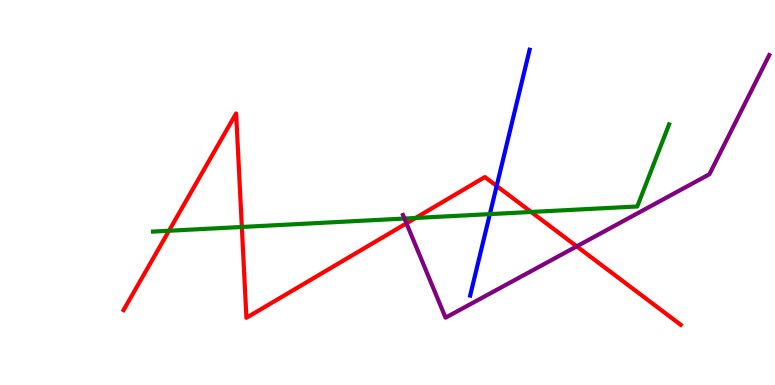[{'lines': ['blue', 'red'], 'intersections': [{'x': 6.41, 'y': 5.17}]}, {'lines': ['green', 'red'], 'intersections': [{'x': 2.18, 'y': 4.01}, {'x': 3.12, 'y': 4.1}, {'x': 5.36, 'y': 4.34}, {'x': 6.85, 'y': 4.49}]}, {'lines': ['purple', 'red'], 'intersections': [{'x': 5.24, 'y': 4.2}, {'x': 7.44, 'y': 3.6}]}, {'lines': ['blue', 'green'], 'intersections': [{'x': 6.32, 'y': 4.44}]}, {'lines': ['blue', 'purple'], 'intersections': []}, {'lines': ['green', 'purple'], 'intersections': [{'x': 5.22, 'y': 4.32}]}]